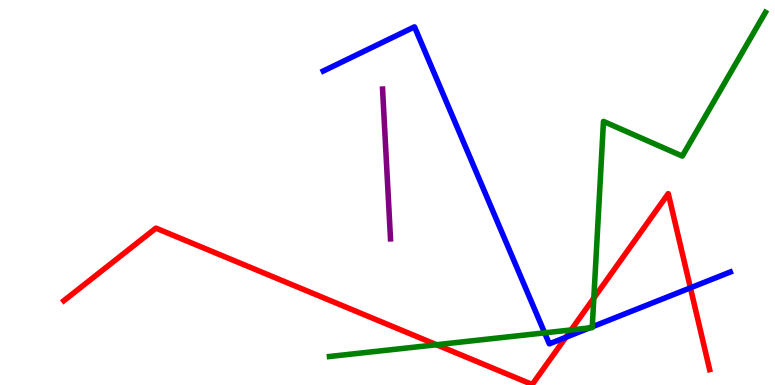[{'lines': ['blue', 'red'], 'intersections': [{'x': 7.3, 'y': 1.24}, {'x': 8.91, 'y': 2.52}]}, {'lines': ['green', 'red'], 'intersections': [{'x': 5.63, 'y': 1.05}, {'x': 7.37, 'y': 1.43}, {'x': 7.66, 'y': 2.26}]}, {'lines': ['purple', 'red'], 'intersections': []}, {'lines': ['blue', 'green'], 'intersections': [{'x': 7.03, 'y': 1.35}, {'x': 7.61, 'y': 1.48}, {'x': 7.64, 'y': 1.51}]}, {'lines': ['blue', 'purple'], 'intersections': []}, {'lines': ['green', 'purple'], 'intersections': []}]